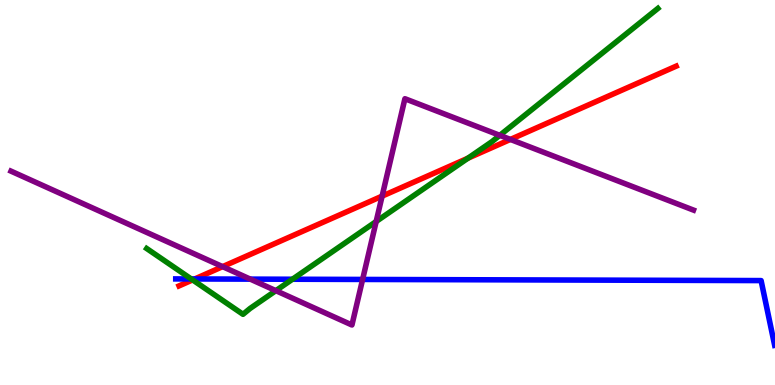[{'lines': ['blue', 'red'], 'intersections': [{'x': 2.51, 'y': 2.75}]}, {'lines': ['green', 'red'], 'intersections': [{'x': 2.49, 'y': 2.73}, {'x': 6.04, 'y': 5.89}]}, {'lines': ['purple', 'red'], 'intersections': [{'x': 2.87, 'y': 3.07}, {'x': 4.93, 'y': 4.91}, {'x': 6.59, 'y': 6.38}]}, {'lines': ['blue', 'green'], 'intersections': [{'x': 2.47, 'y': 2.75}, {'x': 3.77, 'y': 2.75}]}, {'lines': ['blue', 'purple'], 'intersections': [{'x': 3.23, 'y': 2.75}, {'x': 4.68, 'y': 2.74}]}, {'lines': ['green', 'purple'], 'intersections': [{'x': 3.56, 'y': 2.45}, {'x': 4.85, 'y': 4.25}, {'x': 6.45, 'y': 6.48}]}]